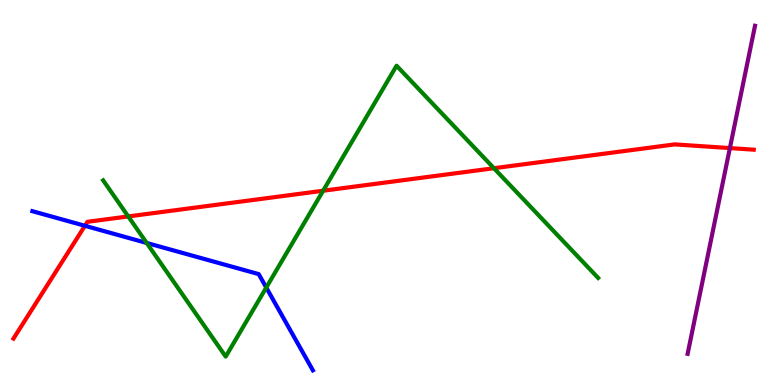[{'lines': ['blue', 'red'], 'intersections': [{'x': 1.1, 'y': 4.14}]}, {'lines': ['green', 'red'], 'intersections': [{'x': 1.65, 'y': 4.38}, {'x': 4.17, 'y': 5.05}, {'x': 6.37, 'y': 5.63}]}, {'lines': ['purple', 'red'], 'intersections': [{'x': 9.42, 'y': 6.15}]}, {'lines': ['blue', 'green'], 'intersections': [{'x': 1.89, 'y': 3.69}, {'x': 3.44, 'y': 2.53}]}, {'lines': ['blue', 'purple'], 'intersections': []}, {'lines': ['green', 'purple'], 'intersections': []}]